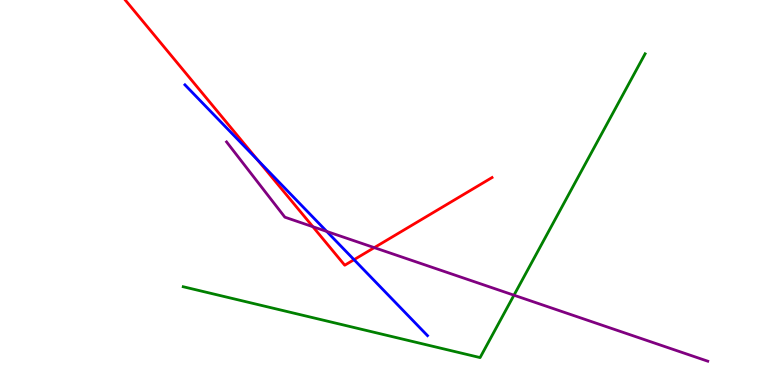[{'lines': ['blue', 'red'], 'intersections': [{'x': 3.33, 'y': 5.84}, {'x': 4.57, 'y': 3.26}]}, {'lines': ['green', 'red'], 'intersections': []}, {'lines': ['purple', 'red'], 'intersections': [{'x': 4.04, 'y': 4.11}, {'x': 4.83, 'y': 3.57}]}, {'lines': ['blue', 'green'], 'intersections': []}, {'lines': ['blue', 'purple'], 'intersections': [{'x': 4.22, 'y': 3.99}]}, {'lines': ['green', 'purple'], 'intersections': [{'x': 6.63, 'y': 2.33}]}]